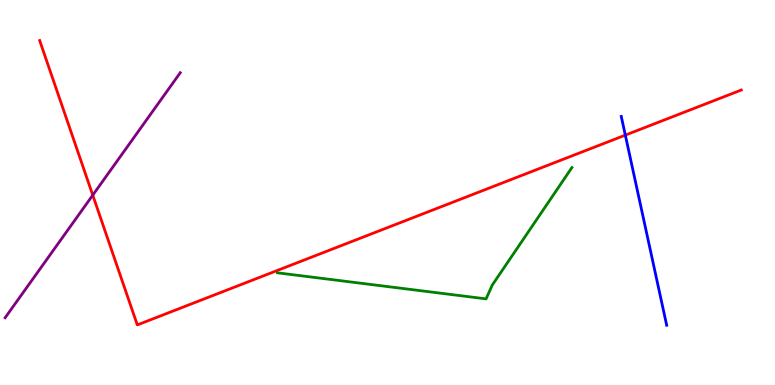[{'lines': ['blue', 'red'], 'intersections': [{'x': 8.07, 'y': 6.49}]}, {'lines': ['green', 'red'], 'intersections': []}, {'lines': ['purple', 'red'], 'intersections': [{'x': 1.2, 'y': 4.93}]}, {'lines': ['blue', 'green'], 'intersections': []}, {'lines': ['blue', 'purple'], 'intersections': []}, {'lines': ['green', 'purple'], 'intersections': []}]